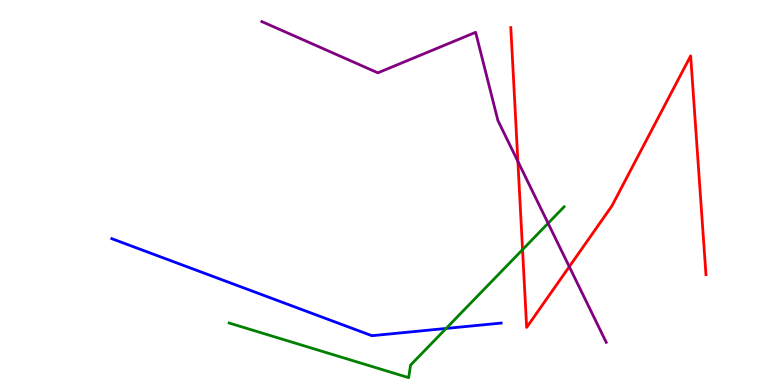[{'lines': ['blue', 'red'], 'intersections': []}, {'lines': ['green', 'red'], 'intersections': [{'x': 6.74, 'y': 3.52}]}, {'lines': ['purple', 'red'], 'intersections': [{'x': 6.68, 'y': 5.81}, {'x': 7.35, 'y': 3.07}]}, {'lines': ['blue', 'green'], 'intersections': [{'x': 5.76, 'y': 1.47}]}, {'lines': ['blue', 'purple'], 'intersections': []}, {'lines': ['green', 'purple'], 'intersections': [{'x': 7.07, 'y': 4.2}]}]